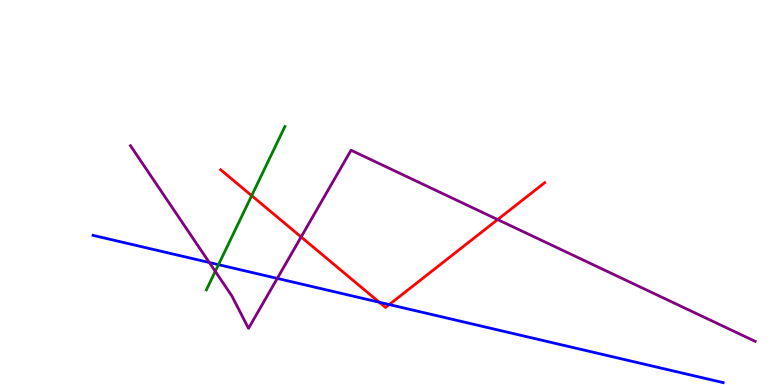[{'lines': ['blue', 'red'], 'intersections': [{'x': 4.89, 'y': 2.15}, {'x': 5.02, 'y': 2.09}]}, {'lines': ['green', 'red'], 'intersections': [{'x': 3.25, 'y': 4.92}]}, {'lines': ['purple', 'red'], 'intersections': [{'x': 3.89, 'y': 3.84}, {'x': 6.42, 'y': 4.3}]}, {'lines': ['blue', 'green'], 'intersections': [{'x': 2.82, 'y': 3.13}]}, {'lines': ['blue', 'purple'], 'intersections': [{'x': 2.7, 'y': 3.18}, {'x': 3.58, 'y': 2.77}]}, {'lines': ['green', 'purple'], 'intersections': [{'x': 2.78, 'y': 2.95}]}]